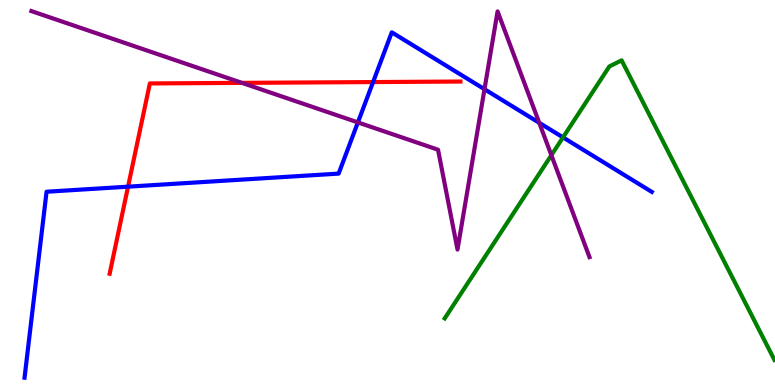[{'lines': ['blue', 'red'], 'intersections': [{'x': 1.65, 'y': 5.15}, {'x': 4.81, 'y': 7.87}]}, {'lines': ['green', 'red'], 'intersections': []}, {'lines': ['purple', 'red'], 'intersections': [{'x': 3.12, 'y': 7.85}]}, {'lines': ['blue', 'green'], 'intersections': [{'x': 7.26, 'y': 6.43}]}, {'lines': ['blue', 'purple'], 'intersections': [{'x': 4.62, 'y': 6.82}, {'x': 6.25, 'y': 7.68}, {'x': 6.96, 'y': 6.81}]}, {'lines': ['green', 'purple'], 'intersections': [{'x': 7.11, 'y': 5.97}]}]